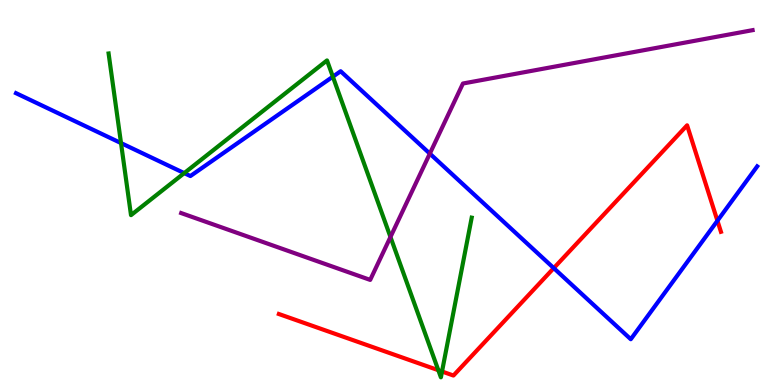[{'lines': ['blue', 'red'], 'intersections': [{'x': 7.15, 'y': 3.04}, {'x': 9.26, 'y': 4.27}]}, {'lines': ['green', 'red'], 'intersections': [{'x': 5.66, 'y': 0.384}, {'x': 5.7, 'y': 0.35}]}, {'lines': ['purple', 'red'], 'intersections': []}, {'lines': ['blue', 'green'], 'intersections': [{'x': 1.56, 'y': 6.28}, {'x': 2.38, 'y': 5.5}, {'x': 4.29, 'y': 8.01}]}, {'lines': ['blue', 'purple'], 'intersections': [{'x': 5.55, 'y': 6.01}]}, {'lines': ['green', 'purple'], 'intersections': [{'x': 5.04, 'y': 3.84}]}]